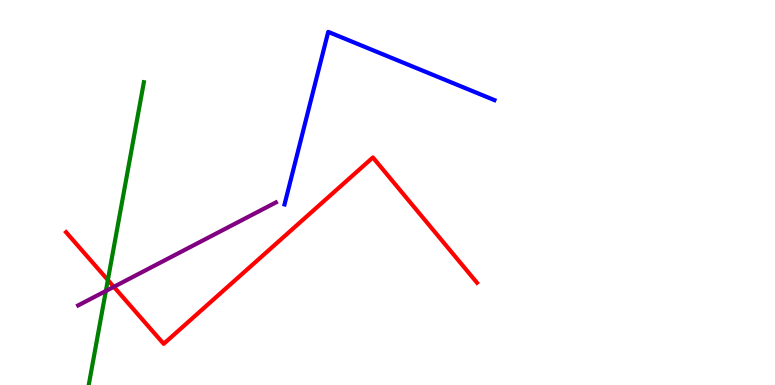[{'lines': ['blue', 'red'], 'intersections': []}, {'lines': ['green', 'red'], 'intersections': [{'x': 1.39, 'y': 2.73}]}, {'lines': ['purple', 'red'], 'intersections': [{'x': 1.47, 'y': 2.55}]}, {'lines': ['blue', 'green'], 'intersections': []}, {'lines': ['blue', 'purple'], 'intersections': []}, {'lines': ['green', 'purple'], 'intersections': [{'x': 1.37, 'y': 2.44}]}]